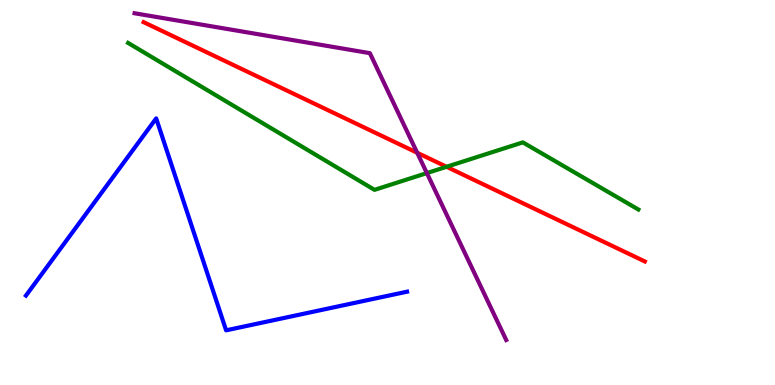[{'lines': ['blue', 'red'], 'intersections': []}, {'lines': ['green', 'red'], 'intersections': [{'x': 5.76, 'y': 5.67}]}, {'lines': ['purple', 'red'], 'intersections': [{'x': 5.38, 'y': 6.03}]}, {'lines': ['blue', 'green'], 'intersections': []}, {'lines': ['blue', 'purple'], 'intersections': []}, {'lines': ['green', 'purple'], 'intersections': [{'x': 5.51, 'y': 5.5}]}]